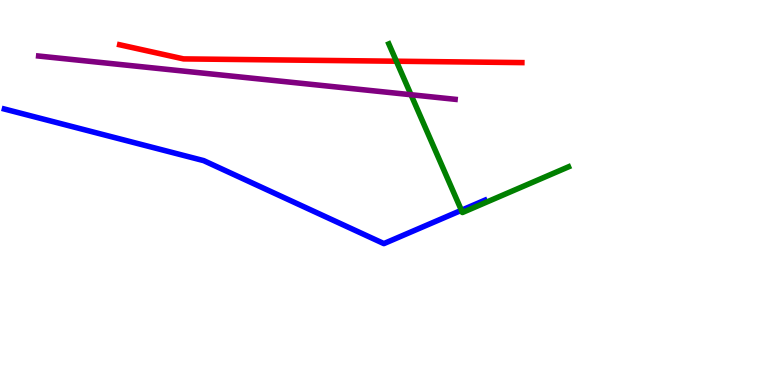[{'lines': ['blue', 'red'], 'intersections': []}, {'lines': ['green', 'red'], 'intersections': [{'x': 5.11, 'y': 8.41}]}, {'lines': ['purple', 'red'], 'intersections': []}, {'lines': ['blue', 'green'], 'intersections': [{'x': 5.95, 'y': 4.54}]}, {'lines': ['blue', 'purple'], 'intersections': []}, {'lines': ['green', 'purple'], 'intersections': [{'x': 5.3, 'y': 7.54}]}]